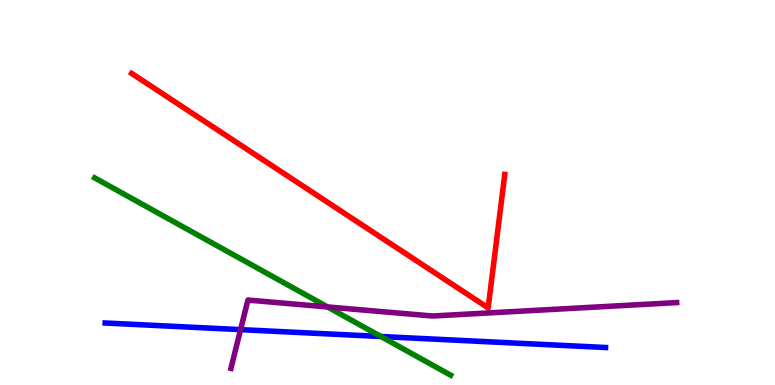[{'lines': ['blue', 'red'], 'intersections': []}, {'lines': ['green', 'red'], 'intersections': []}, {'lines': ['purple', 'red'], 'intersections': []}, {'lines': ['blue', 'green'], 'intersections': [{'x': 4.91, 'y': 1.26}]}, {'lines': ['blue', 'purple'], 'intersections': [{'x': 3.1, 'y': 1.44}]}, {'lines': ['green', 'purple'], 'intersections': [{'x': 4.23, 'y': 2.03}]}]